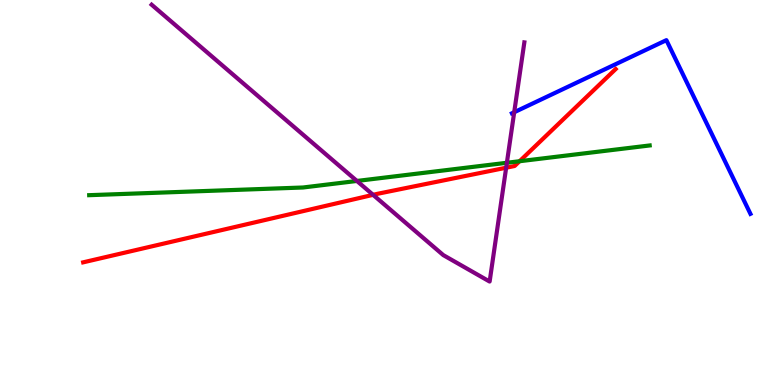[{'lines': ['blue', 'red'], 'intersections': []}, {'lines': ['green', 'red'], 'intersections': [{'x': 6.7, 'y': 5.81}]}, {'lines': ['purple', 'red'], 'intersections': [{'x': 4.81, 'y': 4.94}, {'x': 6.53, 'y': 5.64}]}, {'lines': ['blue', 'green'], 'intersections': []}, {'lines': ['blue', 'purple'], 'intersections': [{'x': 6.63, 'y': 7.08}]}, {'lines': ['green', 'purple'], 'intersections': [{'x': 4.61, 'y': 5.3}, {'x': 6.54, 'y': 5.77}]}]